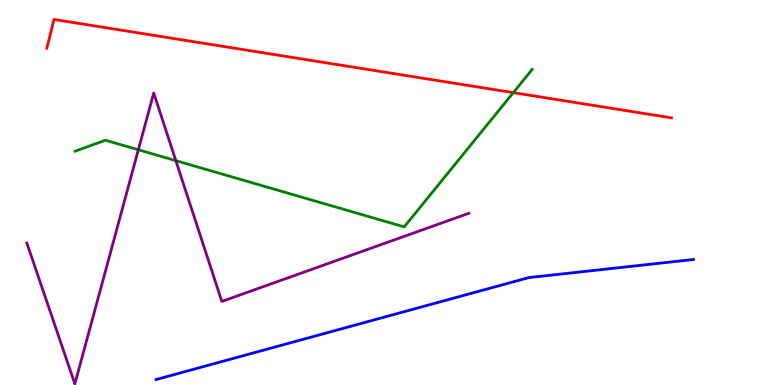[{'lines': ['blue', 'red'], 'intersections': []}, {'lines': ['green', 'red'], 'intersections': [{'x': 6.62, 'y': 7.59}]}, {'lines': ['purple', 'red'], 'intersections': []}, {'lines': ['blue', 'green'], 'intersections': []}, {'lines': ['blue', 'purple'], 'intersections': []}, {'lines': ['green', 'purple'], 'intersections': [{'x': 1.79, 'y': 6.11}, {'x': 2.27, 'y': 5.83}]}]